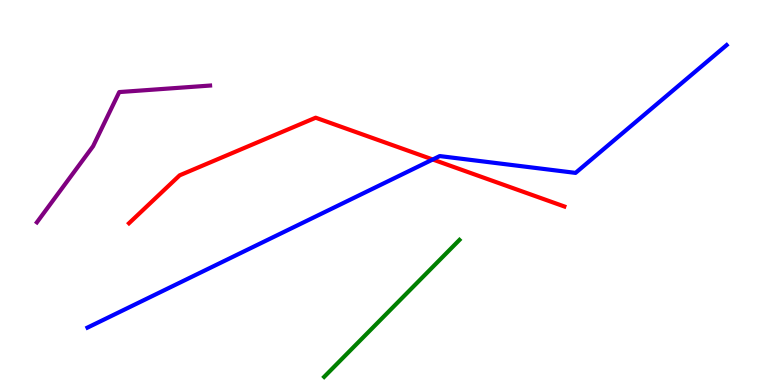[{'lines': ['blue', 'red'], 'intersections': [{'x': 5.58, 'y': 5.86}]}, {'lines': ['green', 'red'], 'intersections': []}, {'lines': ['purple', 'red'], 'intersections': []}, {'lines': ['blue', 'green'], 'intersections': []}, {'lines': ['blue', 'purple'], 'intersections': []}, {'lines': ['green', 'purple'], 'intersections': []}]